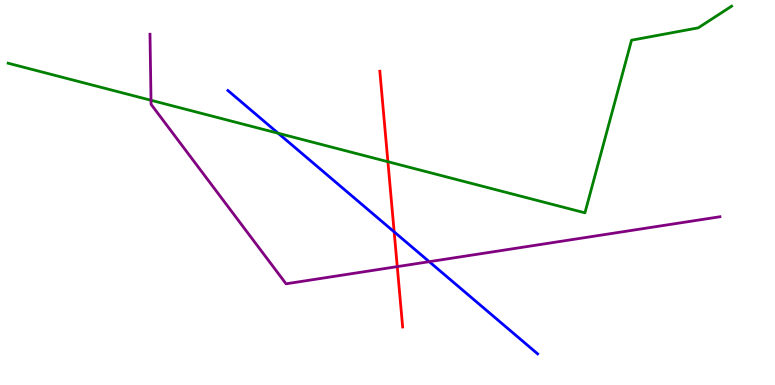[{'lines': ['blue', 'red'], 'intersections': [{'x': 5.09, 'y': 3.98}]}, {'lines': ['green', 'red'], 'intersections': [{'x': 5.01, 'y': 5.8}]}, {'lines': ['purple', 'red'], 'intersections': [{'x': 5.13, 'y': 3.07}]}, {'lines': ['blue', 'green'], 'intersections': [{'x': 3.59, 'y': 6.54}]}, {'lines': ['blue', 'purple'], 'intersections': [{'x': 5.54, 'y': 3.2}]}, {'lines': ['green', 'purple'], 'intersections': [{'x': 1.95, 'y': 7.4}]}]